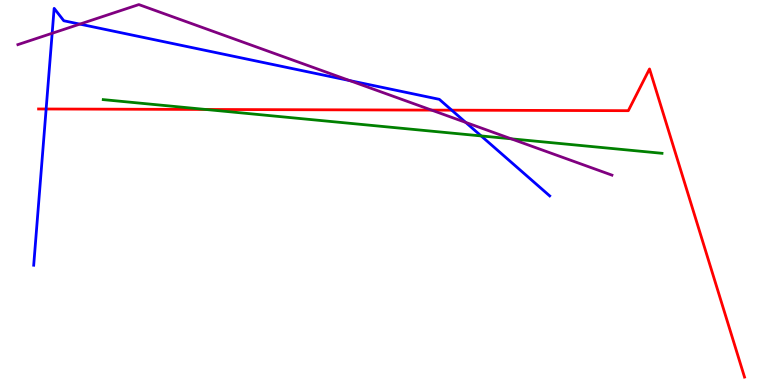[{'lines': ['blue', 'red'], 'intersections': [{'x': 0.595, 'y': 7.17}, {'x': 5.83, 'y': 7.14}]}, {'lines': ['green', 'red'], 'intersections': [{'x': 2.65, 'y': 7.16}]}, {'lines': ['purple', 'red'], 'intersections': [{'x': 5.57, 'y': 7.14}]}, {'lines': ['blue', 'green'], 'intersections': [{'x': 6.21, 'y': 6.47}]}, {'lines': ['blue', 'purple'], 'intersections': [{'x': 0.673, 'y': 9.14}, {'x': 1.03, 'y': 9.37}, {'x': 4.51, 'y': 7.91}, {'x': 6.01, 'y': 6.82}]}, {'lines': ['green', 'purple'], 'intersections': [{'x': 6.6, 'y': 6.39}]}]